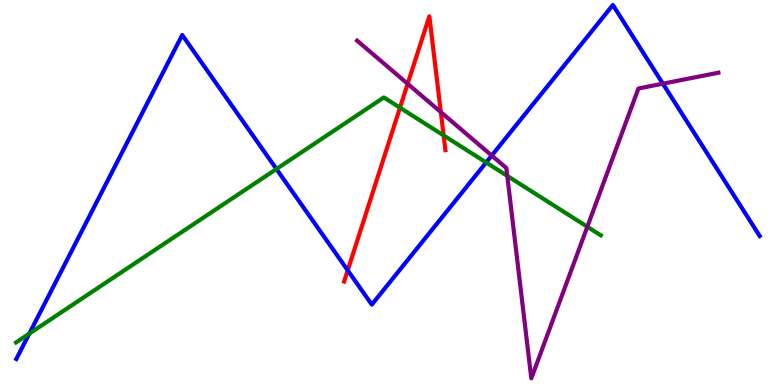[{'lines': ['blue', 'red'], 'intersections': [{'x': 4.49, 'y': 2.98}]}, {'lines': ['green', 'red'], 'intersections': [{'x': 5.16, 'y': 7.2}, {'x': 5.72, 'y': 6.48}]}, {'lines': ['purple', 'red'], 'intersections': [{'x': 5.26, 'y': 7.82}, {'x': 5.69, 'y': 7.09}]}, {'lines': ['blue', 'green'], 'intersections': [{'x': 0.378, 'y': 1.33}, {'x': 3.57, 'y': 5.61}, {'x': 6.27, 'y': 5.78}]}, {'lines': ['blue', 'purple'], 'intersections': [{'x': 6.35, 'y': 5.96}, {'x': 8.55, 'y': 7.83}]}, {'lines': ['green', 'purple'], 'intersections': [{'x': 6.55, 'y': 5.43}, {'x': 7.58, 'y': 4.11}]}]